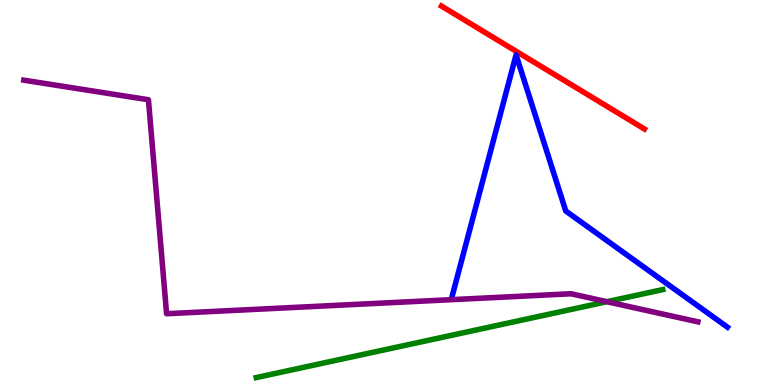[{'lines': ['blue', 'red'], 'intersections': []}, {'lines': ['green', 'red'], 'intersections': []}, {'lines': ['purple', 'red'], 'intersections': []}, {'lines': ['blue', 'green'], 'intersections': []}, {'lines': ['blue', 'purple'], 'intersections': []}, {'lines': ['green', 'purple'], 'intersections': [{'x': 7.83, 'y': 2.16}]}]